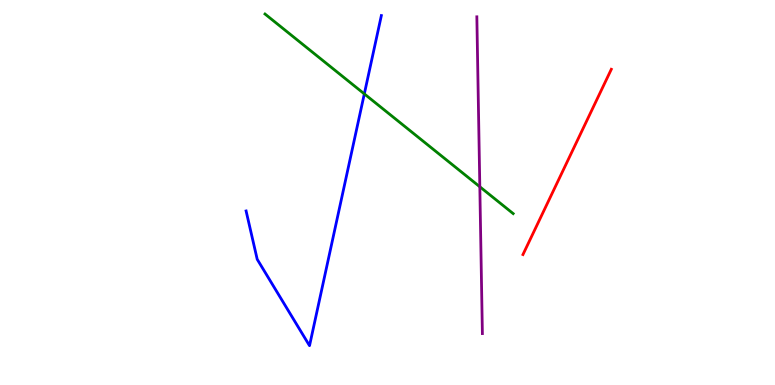[{'lines': ['blue', 'red'], 'intersections': []}, {'lines': ['green', 'red'], 'intersections': []}, {'lines': ['purple', 'red'], 'intersections': []}, {'lines': ['blue', 'green'], 'intersections': [{'x': 4.7, 'y': 7.56}]}, {'lines': ['blue', 'purple'], 'intersections': []}, {'lines': ['green', 'purple'], 'intersections': [{'x': 6.19, 'y': 5.15}]}]